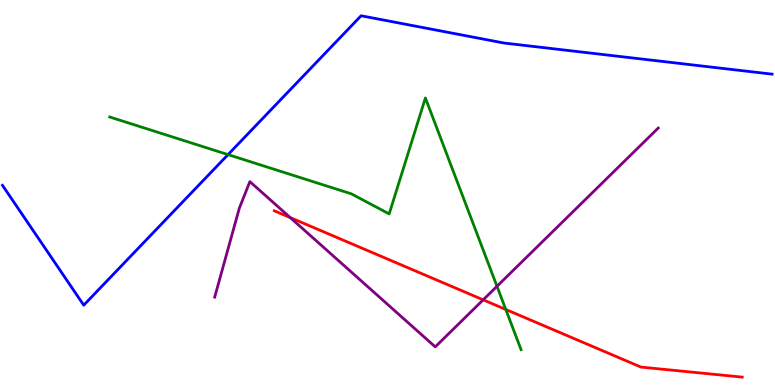[{'lines': ['blue', 'red'], 'intersections': []}, {'lines': ['green', 'red'], 'intersections': [{'x': 6.53, 'y': 1.96}]}, {'lines': ['purple', 'red'], 'intersections': [{'x': 3.74, 'y': 4.35}, {'x': 6.23, 'y': 2.21}]}, {'lines': ['blue', 'green'], 'intersections': [{'x': 2.94, 'y': 5.98}]}, {'lines': ['blue', 'purple'], 'intersections': []}, {'lines': ['green', 'purple'], 'intersections': [{'x': 6.41, 'y': 2.56}]}]